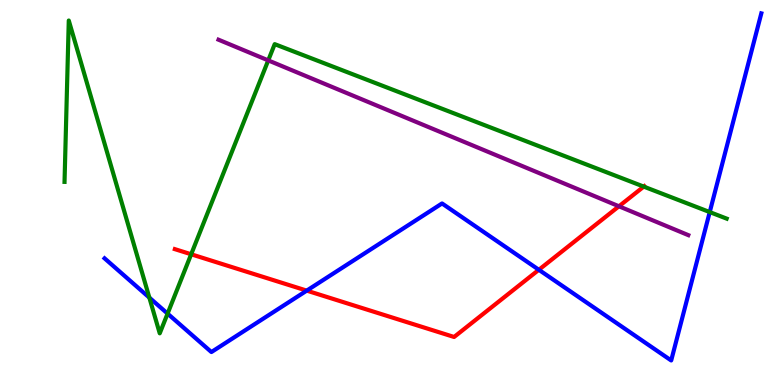[{'lines': ['blue', 'red'], 'intersections': [{'x': 3.96, 'y': 2.45}, {'x': 6.95, 'y': 2.99}]}, {'lines': ['green', 'red'], 'intersections': [{'x': 2.47, 'y': 3.4}, {'x': 8.31, 'y': 5.15}]}, {'lines': ['purple', 'red'], 'intersections': [{'x': 7.99, 'y': 4.64}]}, {'lines': ['blue', 'green'], 'intersections': [{'x': 1.93, 'y': 2.27}, {'x': 2.16, 'y': 1.85}, {'x': 9.16, 'y': 4.49}]}, {'lines': ['blue', 'purple'], 'intersections': []}, {'lines': ['green', 'purple'], 'intersections': [{'x': 3.46, 'y': 8.43}]}]